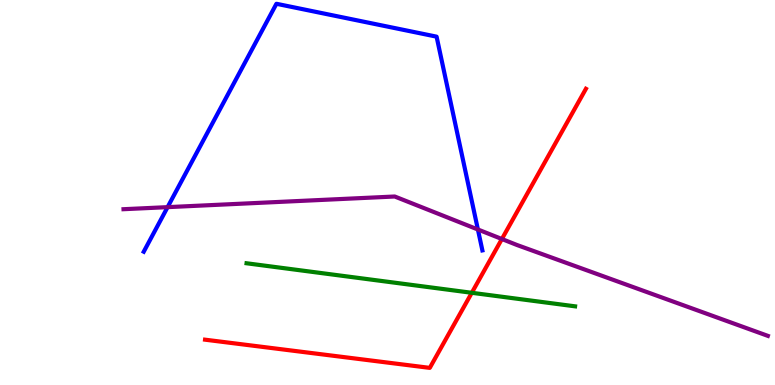[{'lines': ['blue', 'red'], 'intersections': []}, {'lines': ['green', 'red'], 'intersections': [{'x': 6.09, 'y': 2.39}]}, {'lines': ['purple', 'red'], 'intersections': [{'x': 6.48, 'y': 3.79}]}, {'lines': ['blue', 'green'], 'intersections': []}, {'lines': ['blue', 'purple'], 'intersections': [{'x': 2.16, 'y': 4.62}, {'x': 6.17, 'y': 4.04}]}, {'lines': ['green', 'purple'], 'intersections': []}]